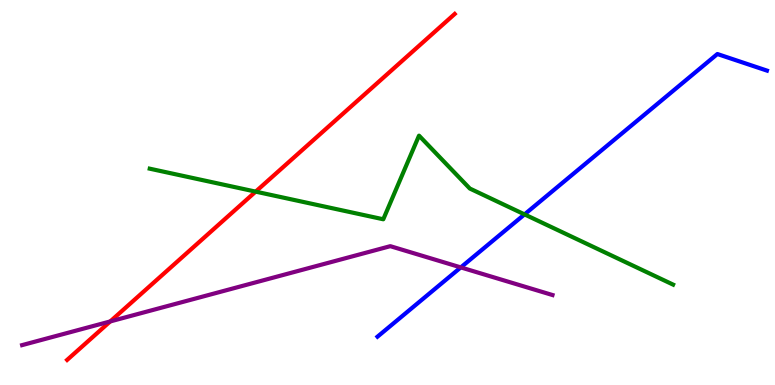[{'lines': ['blue', 'red'], 'intersections': []}, {'lines': ['green', 'red'], 'intersections': [{'x': 3.3, 'y': 5.02}]}, {'lines': ['purple', 'red'], 'intersections': [{'x': 1.42, 'y': 1.65}]}, {'lines': ['blue', 'green'], 'intersections': [{'x': 6.77, 'y': 4.43}]}, {'lines': ['blue', 'purple'], 'intersections': [{'x': 5.95, 'y': 3.05}]}, {'lines': ['green', 'purple'], 'intersections': []}]